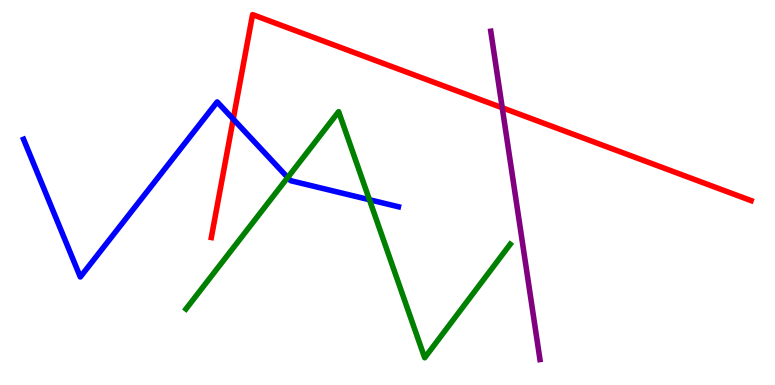[{'lines': ['blue', 'red'], 'intersections': [{'x': 3.01, 'y': 6.91}]}, {'lines': ['green', 'red'], 'intersections': []}, {'lines': ['purple', 'red'], 'intersections': [{'x': 6.48, 'y': 7.2}]}, {'lines': ['blue', 'green'], 'intersections': [{'x': 3.71, 'y': 5.39}, {'x': 4.77, 'y': 4.81}]}, {'lines': ['blue', 'purple'], 'intersections': []}, {'lines': ['green', 'purple'], 'intersections': []}]